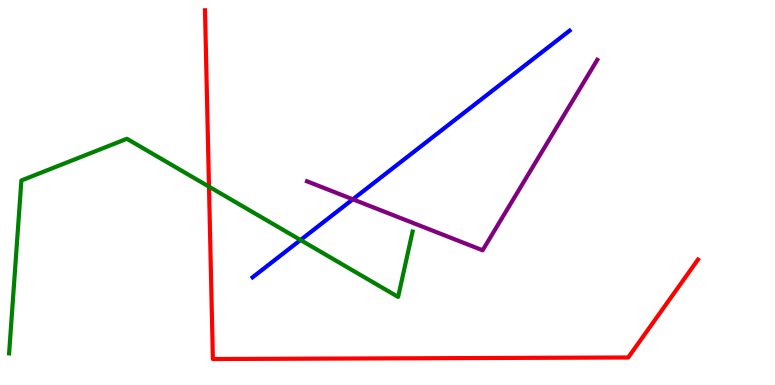[{'lines': ['blue', 'red'], 'intersections': []}, {'lines': ['green', 'red'], 'intersections': [{'x': 2.7, 'y': 5.15}]}, {'lines': ['purple', 'red'], 'intersections': []}, {'lines': ['blue', 'green'], 'intersections': [{'x': 3.88, 'y': 3.77}]}, {'lines': ['blue', 'purple'], 'intersections': [{'x': 4.55, 'y': 4.82}]}, {'lines': ['green', 'purple'], 'intersections': []}]